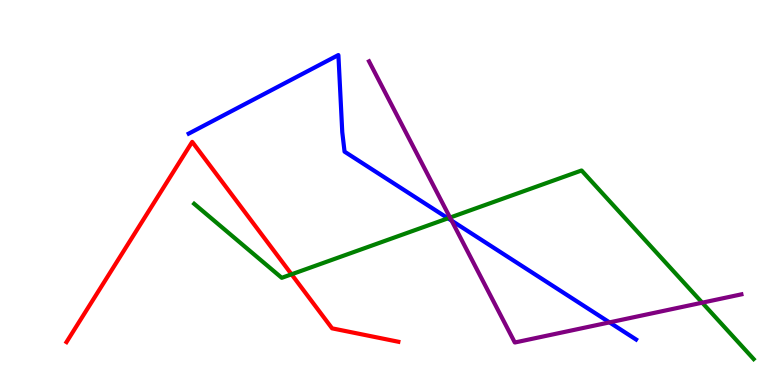[{'lines': ['blue', 'red'], 'intersections': []}, {'lines': ['green', 'red'], 'intersections': [{'x': 3.76, 'y': 2.87}]}, {'lines': ['purple', 'red'], 'intersections': []}, {'lines': ['blue', 'green'], 'intersections': [{'x': 5.78, 'y': 4.33}]}, {'lines': ['blue', 'purple'], 'intersections': [{'x': 5.83, 'y': 4.27}, {'x': 7.86, 'y': 1.63}]}, {'lines': ['green', 'purple'], 'intersections': [{'x': 5.81, 'y': 4.35}, {'x': 9.06, 'y': 2.14}]}]